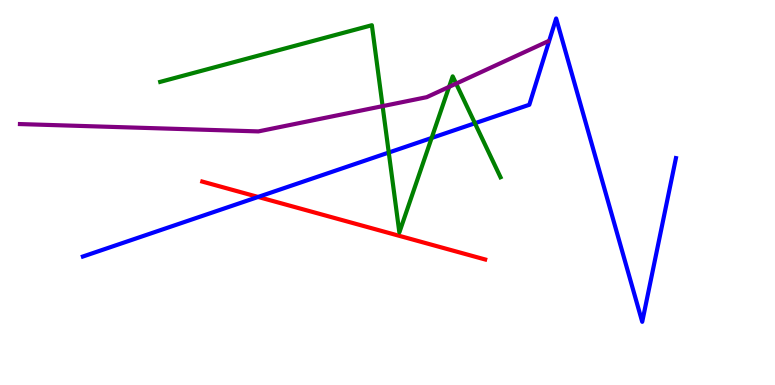[{'lines': ['blue', 'red'], 'intersections': [{'x': 3.33, 'y': 4.88}]}, {'lines': ['green', 'red'], 'intersections': []}, {'lines': ['purple', 'red'], 'intersections': []}, {'lines': ['blue', 'green'], 'intersections': [{'x': 5.02, 'y': 6.04}, {'x': 5.57, 'y': 6.42}, {'x': 6.13, 'y': 6.8}]}, {'lines': ['blue', 'purple'], 'intersections': []}, {'lines': ['green', 'purple'], 'intersections': [{'x': 4.94, 'y': 7.24}, {'x': 5.79, 'y': 7.74}, {'x': 5.89, 'y': 7.83}]}]